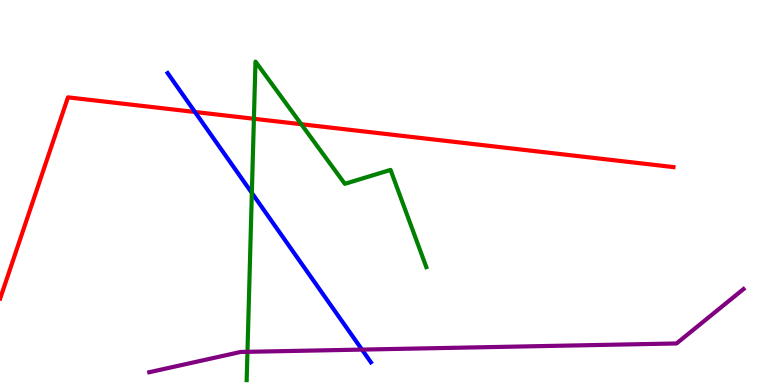[{'lines': ['blue', 'red'], 'intersections': [{'x': 2.52, 'y': 7.09}]}, {'lines': ['green', 'red'], 'intersections': [{'x': 3.28, 'y': 6.92}, {'x': 3.89, 'y': 6.77}]}, {'lines': ['purple', 'red'], 'intersections': []}, {'lines': ['blue', 'green'], 'intersections': [{'x': 3.25, 'y': 4.99}]}, {'lines': ['blue', 'purple'], 'intersections': [{'x': 4.67, 'y': 0.92}]}, {'lines': ['green', 'purple'], 'intersections': [{'x': 3.19, 'y': 0.862}]}]